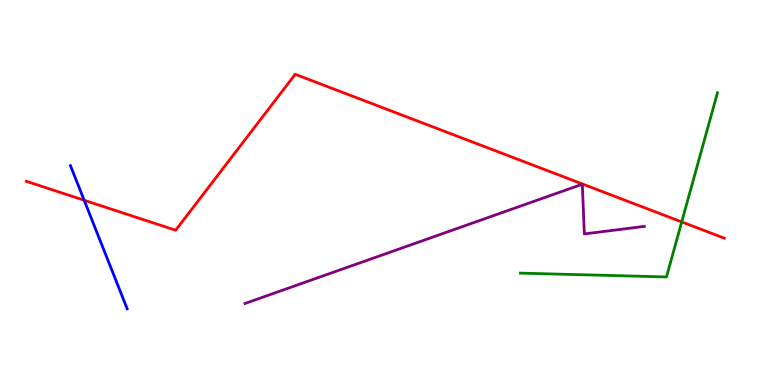[{'lines': ['blue', 'red'], 'intersections': [{'x': 1.09, 'y': 4.8}]}, {'lines': ['green', 'red'], 'intersections': [{'x': 8.8, 'y': 4.24}]}, {'lines': ['purple', 'red'], 'intersections': []}, {'lines': ['blue', 'green'], 'intersections': []}, {'lines': ['blue', 'purple'], 'intersections': []}, {'lines': ['green', 'purple'], 'intersections': []}]